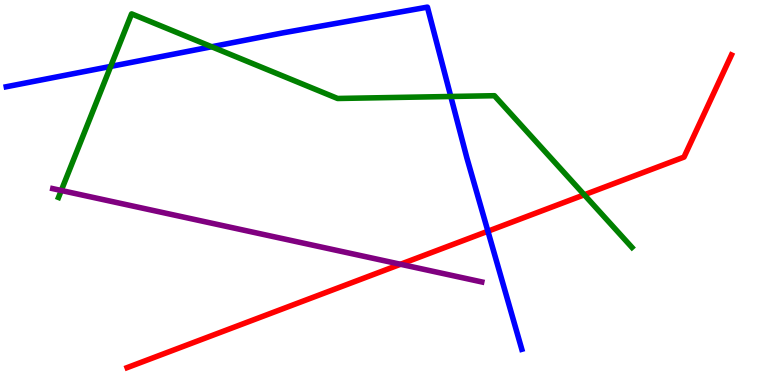[{'lines': ['blue', 'red'], 'intersections': [{'x': 6.3, 'y': 3.99}]}, {'lines': ['green', 'red'], 'intersections': [{'x': 7.54, 'y': 4.94}]}, {'lines': ['purple', 'red'], 'intersections': [{'x': 5.17, 'y': 3.14}]}, {'lines': ['blue', 'green'], 'intersections': [{'x': 1.43, 'y': 8.27}, {'x': 2.73, 'y': 8.79}, {'x': 5.82, 'y': 7.49}]}, {'lines': ['blue', 'purple'], 'intersections': []}, {'lines': ['green', 'purple'], 'intersections': [{'x': 0.791, 'y': 5.05}]}]